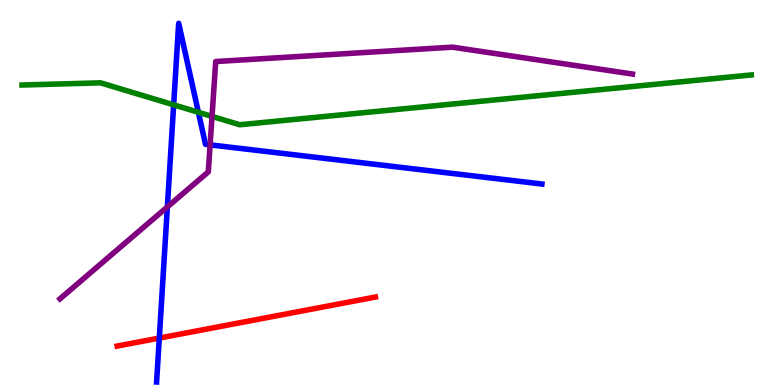[{'lines': ['blue', 'red'], 'intersections': [{'x': 2.06, 'y': 1.22}]}, {'lines': ['green', 'red'], 'intersections': []}, {'lines': ['purple', 'red'], 'intersections': []}, {'lines': ['blue', 'green'], 'intersections': [{'x': 2.24, 'y': 7.28}, {'x': 2.56, 'y': 7.08}]}, {'lines': ['blue', 'purple'], 'intersections': [{'x': 2.16, 'y': 4.63}, {'x': 2.71, 'y': 6.24}]}, {'lines': ['green', 'purple'], 'intersections': [{'x': 2.74, 'y': 6.98}]}]